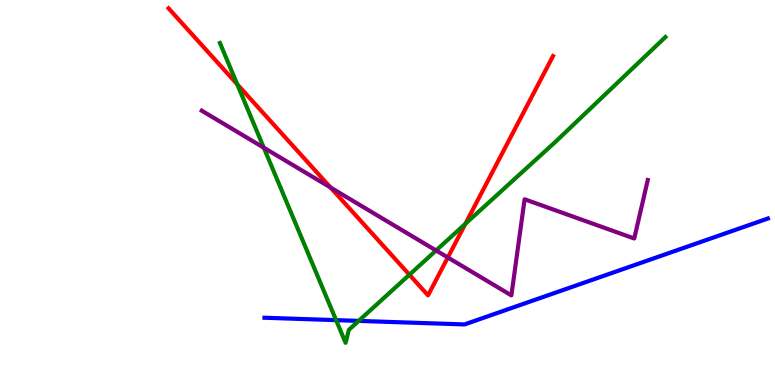[{'lines': ['blue', 'red'], 'intersections': []}, {'lines': ['green', 'red'], 'intersections': [{'x': 3.06, 'y': 7.81}, {'x': 5.28, 'y': 2.86}, {'x': 6.01, 'y': 4.19}]}, {'lines': ['purple', 'red'], 'intersections': [{'x': 4.27, 'y': 5.13}, {'x': 5.78, 'y': 3.31}]}, {'lines': ['blue', 'green'], 'intersections': [{'x': 4.34, 'y': 1.68}, {'x': 4.63, 'y': 1.67}]}, {'lines': ['blue', 'purple'], 'intersections': []}, {'lines': ['green', 'purple'], 'intersections': [{'x': 3.4, 'y': 6.16}, {'x': 5.63, 'y': 3.49}]}]